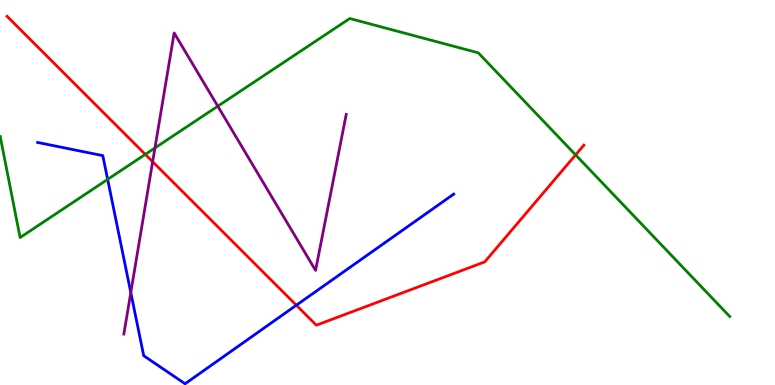[{'lines': ['blue', 'red'], 'intersections': [{'x': 3.82, 'y': 2.07}]}, {'lines': ['green', 'red'], 'intersections': [{'x': 1.87, 'y': 5.99}, {'x': 7.43, 'y': 5.98}]}, {'lines': ['purple', 'red'], 'intersections': [{'x': 1.97, 'y': 5.8}]}, {'lines': ['blue', 'green'], 'intersections': [{'x': 1.39, 'y': 5.34}]}, {'lines': ['blue', 'purple'], 'intersections': [{'x': 1.69, 'y': 2.4}]}, {'lines': ['green', 'purple'], 'intersections': [{'x': 2.0, 'y': 6.16}, {'x': 2.81, 'y': 7.24}]}]